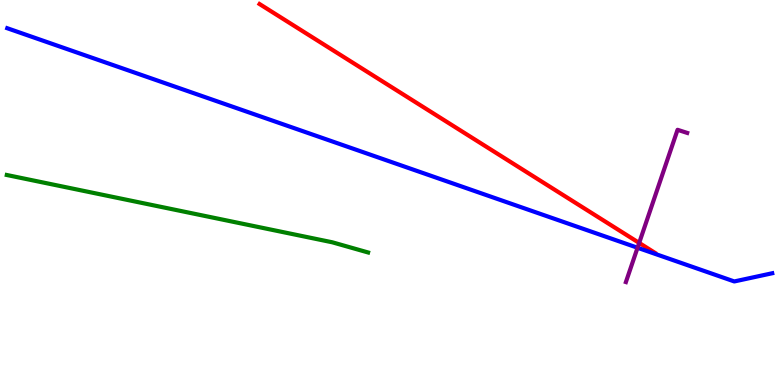[{'lines': ['blue', 'red'], 'intersections': []}, {'lines': ['green', 'red'], 'intersections': []}, {'lines': ['purple', 'red'], 'intersections': [{'x': 8.25, 'y': 3.69}]}, {'lines': ['blue', 'green'], 'intersections': []}, {'lines': ['blue', 'purple'], 'intersections': [{'x': 8.23, 'y': 3.56}]}, {'lines': ['green', 'purple'], 'intersections': []}]